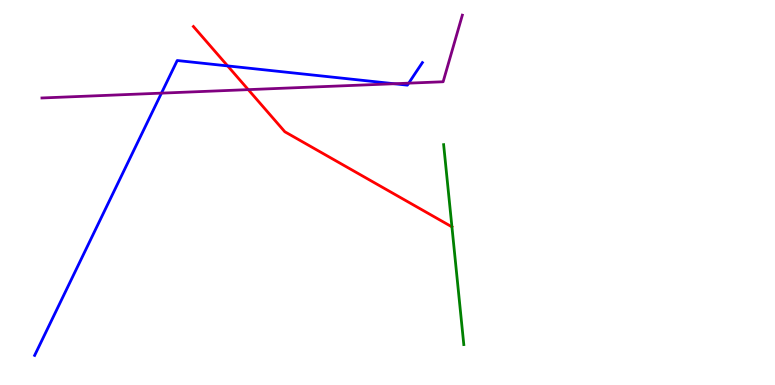[{'lines': ['blue', 'red'], 'intersections': [{'x': 2.94, 'y': 8.29}]}, {'lines': ['green', 'red'], 'intersections': [{'x': 5.83, 'y': 4.11}]}, {'lines': ['purple', 'red'], 'intersections': [{'x': 3.2, 'y': 7.67}]}, {'lines': ['blue', 'green'], 'intersections': []}, {'lines': ['blue', 'purple'], 'intersections': [{'x': 2.08, 'y': 7.58}, {'x': 5.09, 'y': 7.82}, {'x': 5.27, 'y': 7.84}]}, {'lines': ['green', 'purple'], 'intersections': []}]